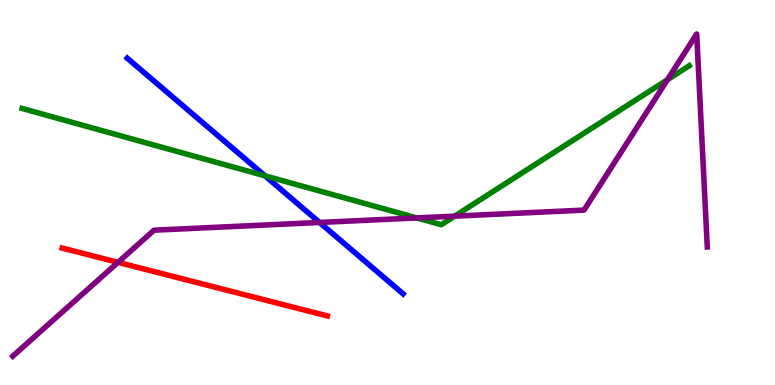[{'lines': ['blue', 'red'], 'intersections': []}, {'lines': ['green', 'red'], 'intersections': []}, {'lines': ['purple', 'red'], 'intersections': [{'x': 1.52, 'y': 3.19}]}, {'lines': ['blue', 'green'], 'intersections': [{'x': 3.42, 'y': 5.43}]}, {'lines': ['blue', 'purple'], 'intersections': [{'x': 4.12, 'y': 4.22}]}, {'lines': ['green', 'purple'], 'intersections': [{'x': 5.38, 'y': 4.34}, {'x': 5.87, 'y': 4.39}, {'x': 8.61, 'y': 7.93}]}]